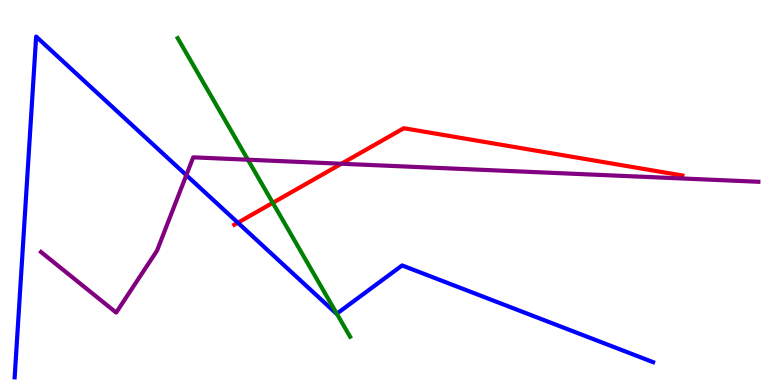[{'lines': ['blue', 'red'], 'intersections': [{'x': 3.07, 'y': 4.22}]}, {'lines': ['green', 'red'], 'intersections': [{'x': 3.52, 'y': 4.73}]}, {'lines': ['purple', 'red'], 'intersections': [{'x': 4.41, 'y': 5.75}]}, {'lines': ['blue', 'green'], 'intersections': [{'x': 4.35, 'y': 1.85}]}, {'lines': ['blue', 'purple'], 'intersections': [{'x': 2.4, 'y': 5.45}]}, {'lines': ['green', 'purple'], 'intersections': [{'x': 3.2, 'y': 5.85}]}]